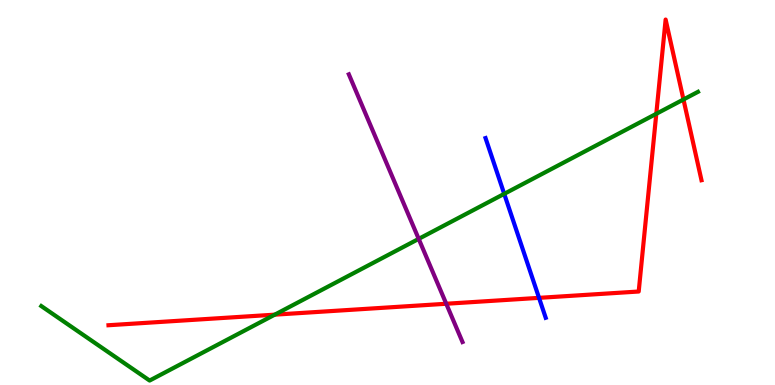[{'lines': ['blue', 'red'], 'intersections': [{'x': 6.96, 'y': 2.26}]}, {'lines': ['green', 'red'], 'intersections': [{'x': 3.55, 'y': 1.83}, {'x': 8.47, 'y': 7.04}, {'x': 8.82, 'y': 7.42}]}, {'lines': ['purple', 'red'], 'intersections': [{'x': 5.76, 'y': 2.11}]}, {'lines': ['blue', 'green'], 'intersections': [{'x': 6.51, 'y': 4.96}]}, {'lines': ['blue', 'purple'], 'intersections': []}, {'lines': ['green', 'purple'], 'intersections': [{'x': 5.4, 'y': 3.8}]}]